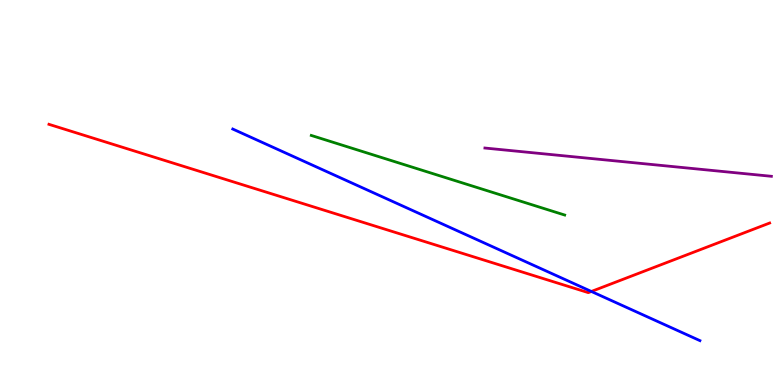[{'lines': ['blue', 'red'], 'intersections': [{'x': 7.63, 'y': 2.43}]}, {'lines': ['green', 'red'], 'intersections': []}, {'lines': ['purple', 'red'], 'intersections': []}, {'lines': ['blue', 'green'], 'intersections': []}, {'lines': ['blue', 'purple'], 'intersections': []}, {'lines': ['green', 'purple'], 'intersections': []}]